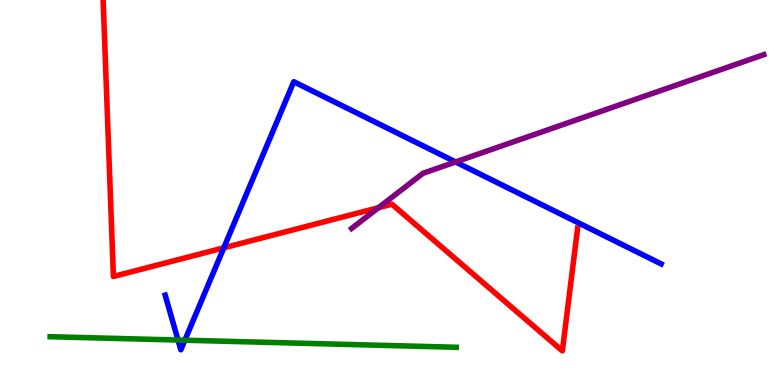[{'lines': ['blue', 'red'], 'intersections': [{'x': 2.89, 'y': 3.56}]}, {'lines': ['green', 'red'], 'intersections': []}, {'lines': ['purple', 'red'], 'intersections': [{'x': 4.88, 'y': 4.61}]}, {'lines': ['blue', 'green'], 'intersections': [{'x': 2.3, 'y': 1.17}, {'x': 2.39, 'y': 1.16}]}, {'lines': ['blue', 'purple'], 'intersections': [{'x': 5.88, 'y': 5.79}]}, {'lines': ['green', 'purple'], 'intersections': []}]